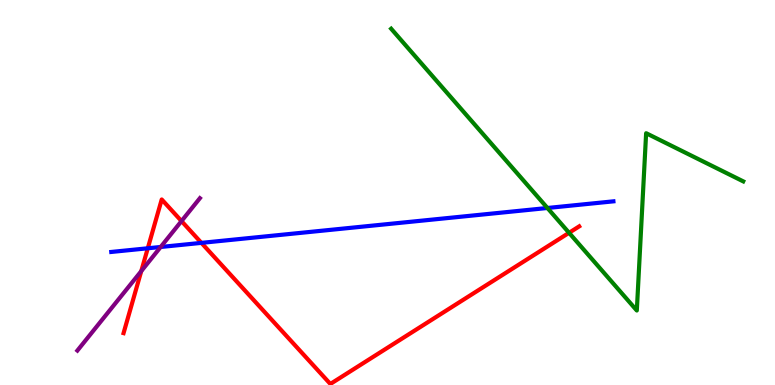[{'lines': ['blue', 'red'], 'intersections': [{'x': 1.91, 'y': 3.55}, {'x': 2.6, 'y': 3.69}]}, {'lines': ['green', 'red'], 'intersections': [{'x': 7.34, 'y': 3.95}]}, {'lines': ['purple', 'red'], 'intersections': [{'x': 1.82, 'y': 2.96}, {'x': 2.34, 'y': 4.26}]}, {'lines': ['blue', 'green'], 'intersections': [{'x': 7.06, 'y': 4.6}]}, {'lines': ['blue', 'purple'], 'intersections': [{'x': 2.07, 'y': 3.58}]}, {'lines': ['green', 'purple'], 'intersections': []}]